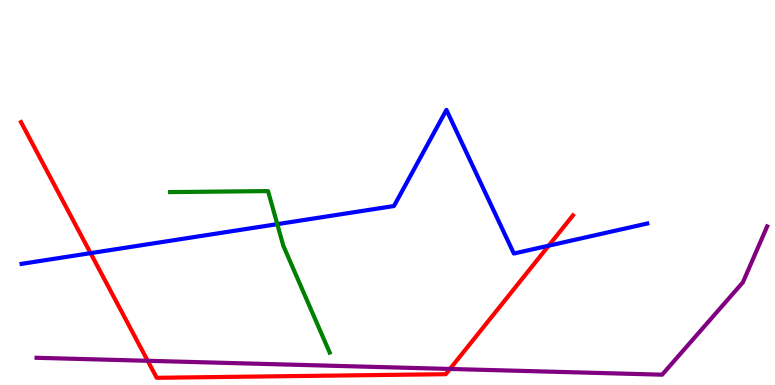[{'lines': ['blue', 'red'], 'intersections': [{'x': 1.17, 'y': 3.42}, {'x': 7.08, 'y': 3.62}]}, {'lines': ['green', 'red'], 'intersections': []}, {'lines': ['purple', 'red'], 'intersections': [{'x': 1.91, 'y': 0.629}, {'x': 5.81, 'y': 0.417}]}, {'lines': ['blue', 'green'], 'intersections': [{'x': 3.58, 'y': 4.18}]}, {'lines': ['blue', 'purple'], 'intersections': []}, {'lines': ['green', 'purple'], 'intersections': []}]